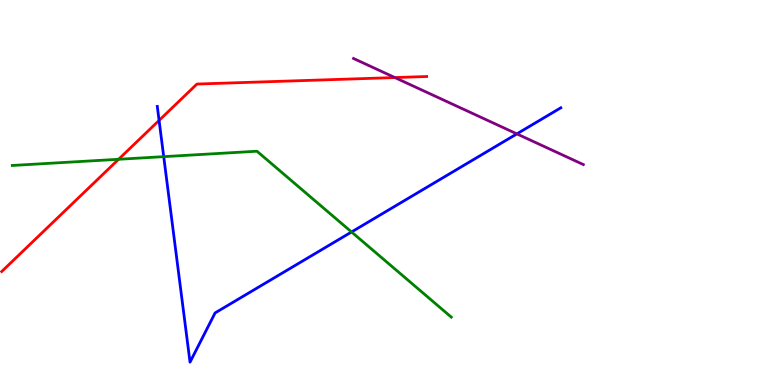[{'lines': ['blue', 'red'], 'intersections': [{'x': 2.05, 'y': 6.87}]}, {'lines': ['green', 'red'], 'intersections': [{'x': 1.53, 'y': 5.86}]}, {'lines': ['purple', 'red'], 'intersections': [{'x': 5.09, 'y': 7.99}]}, {'lines': ['blue', 'green'], 'intersections': [{'x': 2.11, 'y': 5.93}, {'x': 4.54, 'y': 3.97}]}, {'lines': ['blue', 'purple'], 'intersections': [{'x': 6.67, 'y': 6.52}]}, {'lines': ['green', 'purple'], 'intersections': []}]